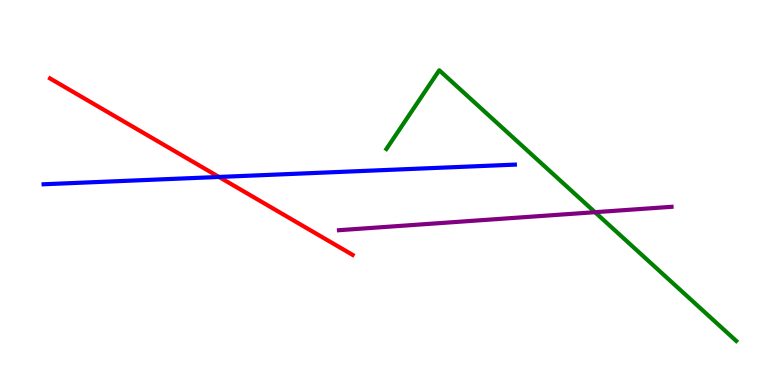[{'lines': ['blue', 'red'], 'intersections': [{'x': 2.83, 'y': 5.4}]}, {'lines': ['green', 'red'], 'intersections': []}, {'lines': ['purple', 'red'], 'intersections': []}, {'lines': ['blue', 'green'], 'intersections': []}, {'lines': ['blue', 'purple'], 'intersections': []}, {'lines': ['green', 'purple'], 'intersections': [{'x': 7.68, 'y': 4.49}]}]